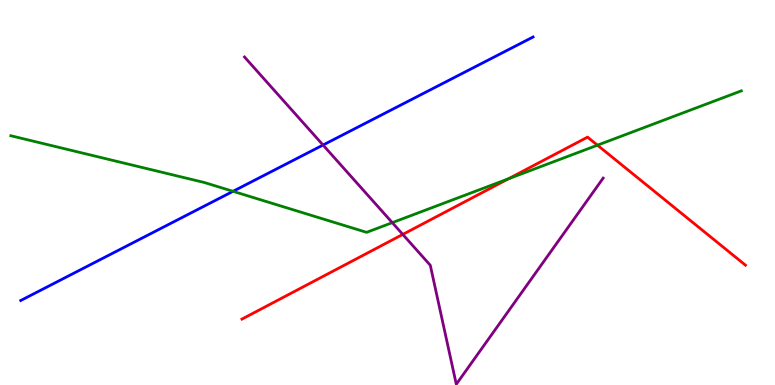[{'lines': ['blue', 'red'], 'intersections': []}, {'lines': ['green', 'red'], 'intersections': [{'x': 6.56, 'y': 5.36}, {'x': 7.71, 'y': 6.23}]}, {'lines': ['purple', 'red'], 'intersections': [{'x': 5.2, 'y': 3.91}]}, {'lines': ['blue', 'green'], 'intersections': [{'x': 3.01, 'y': 5.03}]}, {'lines': ['blue', 'purple'], 'intersections': [{'x': 4.17, 'y': 6.23}]}, {'lines': ['green', 'purple'], 'intersections': [{'x': 5.06, 'y': 4.22}]}]